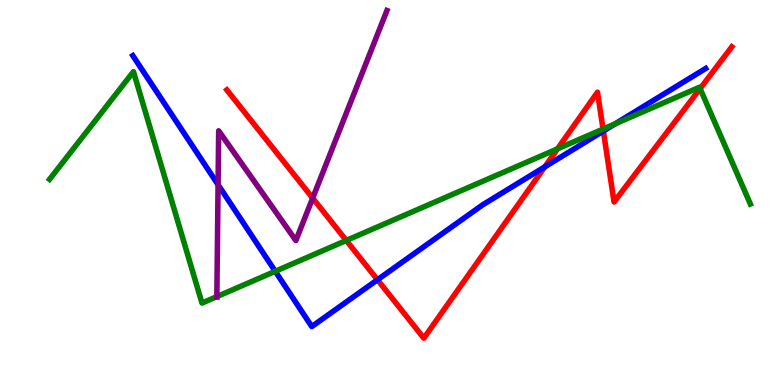[{'lines': ['blue', 'red'], 'intersections': [{'x': 4.87, 'y': 2.73}, {'x': 7.03, 'y': 5.67}, {'x': 7.79, 'y': 6.6}]}, {'lines': ['green', 'red'], 'intersections': [{'x': 4.47, 'y': 3.75}, {'x': 7.19, 'y': 6.13}, {'x': 7.78, 'y': 6.65}, {'x': 9.03, 'y': 7.7}]}, {'lines': ['purple', 'red'], 'intersections': [{'x': 4.03, 'y': 4.85}]}, {'lines': ['blue', 'green'], 'intersections': [{'x': 3.55, 'y': 2.95}, {'x': 7.94, 'y': 6.78}]}, {'lines': ['blue', 'purple'], 'intersections': [{'x': 2.81, 'y': 5.2}]}, {'lines': ['green', 'purple'], 'intersections': [{'x': 2.8, 'y': 2.3}]}]